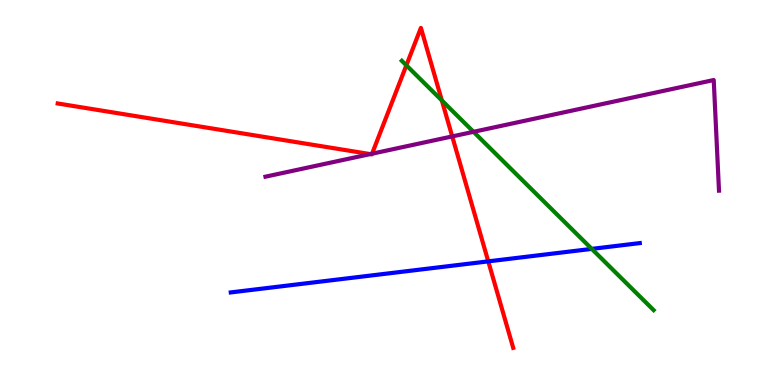[{'lines': ['blue', 'red'], 'intersections': [{'x': 6.3, 'y': 3.21}]}, {'lines': ['green', 'red'], 'intersections': [{'x': 5.24, 'y': 8.3}, {'x': 5.7, 'y': 7.39}]}, {'lines': ['purple', 'red'], 'intersections': [{'x': 4.78, 'y': 6.0}, {'x': 4.8, 'y': 6.01}, {'x': 5.84, 'y': 6.46}]}, {'lines': ['blue', 'green'], 'intersections': [{'x': 7.64, 'y': 3.54}]}, {'lines': ['blue', 'purple'], 'intersections': []}, {'lines': ['green', 'purple'], 'intersections': [{'x': 6.11, 'y': 6.58}]}]